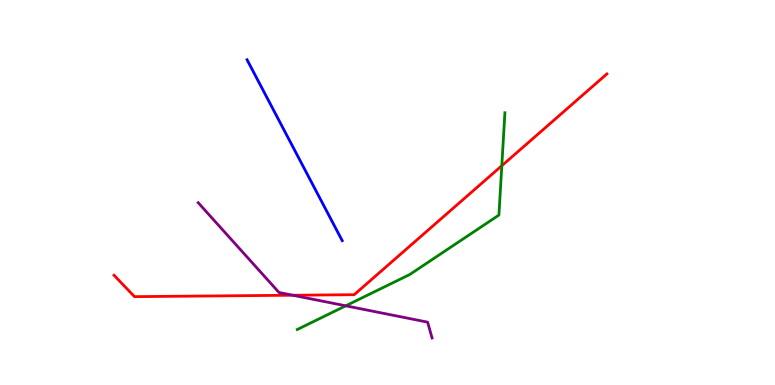[{'lines': ['blue', 'red'], 'intersections': []}, {'lines': ['green', 'red'], 'intersections': [{'x': 6.47, 'y': 5.7}]}, {'lines': ['purple', 'red'], 'intersections': [{'x': 3.78, 'y': 2.33}]}, {'lines': ['blue', 'green'], 'intersections': []}, {'lines': ['blue', 'purple'], 'intersections': []}, {'lines': ['green', 'purple'], 'intersections': [{'x': 4.46, 'y': 2.06}]}]